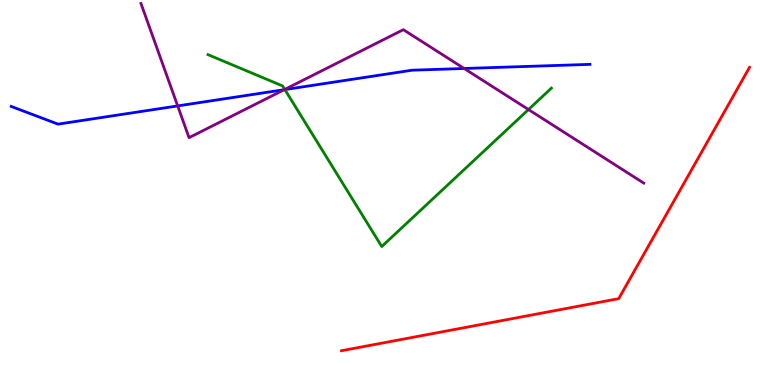[{'lines': ['blue', 'red'], 'intersections': []}, {'lines': ['green', 'red'], 'intersections': []}, {'lines': ['purple', 'red'], 'intersections': []}, {'lines': ['blue', 'green'], 'intersections': [{'x': 3.68, 'y': 7.67}]}, {'lines': ['blue', 'purple'], 'intersections': [{'x': 2.29, 'y': 7.25}, {'x': 3.67, 'y': 7.67}, {'x': 5.99, 'y': 8.22}]}, {'lines': ['green', 'purple'], 'intersections': [{'x': 3.67, 'y': 7.68}, {'x': 6.82, 'y': 7.15}]}]